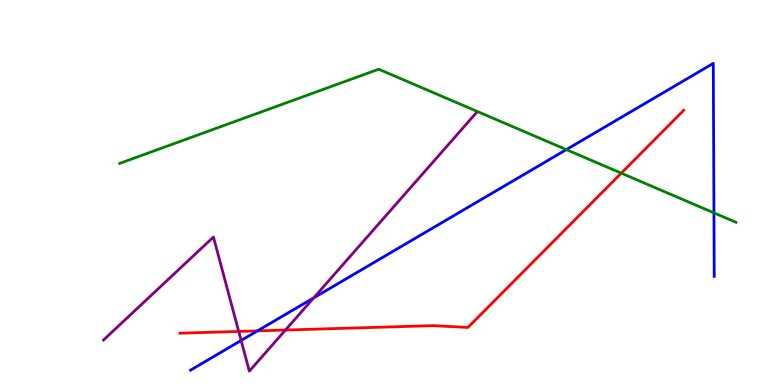[{'lines': ['blue', 'red'], 'intersections': [{'x': 3.32, 'y': 1.41}]}, {'lines': ['green', 'red'], 'intersections': [{'x': 8.02, 'y': 5.5}]}, {'lines': ['purple', 'red'], 'intersections': [{'x': 3.08, 'y': 1.39}, {'x': 3.68, 'y': 1.43}]}, {'lines': ['blue', 'green'], 'intersections': [{'x': 7.31, 'y': 6.11}, {'x': 9.21, 'y': 4.47}]}, {'lines': ['blue', 'purple'], 'intersections': [{'x': 3.11, 'y': 1.16}, {'x': 4.05, 'y': 2.26}]}, {'lines': ['green', 'purple'], 'intersections': []}]